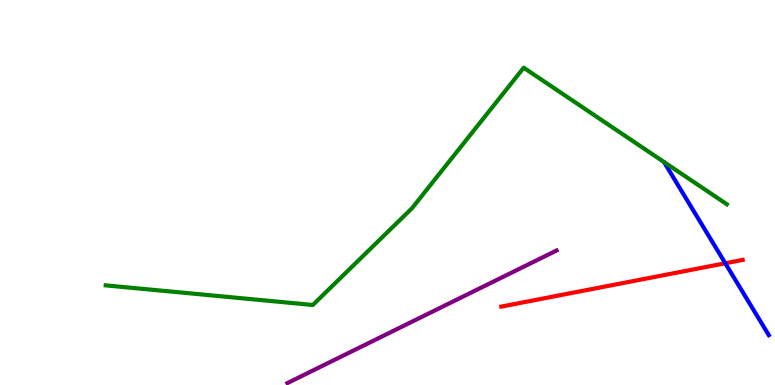[{'lines': ['blue', 'red'], 'intersections': [{'x': 9.36, 'y': 3.16}]}, {'lines': ['green', 'red'], 'intersections': []}, {'lines': ['purple', 'red'], 'intersections': []}, {'lines': ['blue', 'green'], 'intersections': []}, {'lines': ['blue', 'purple'], 'intersections': []}, {'lines': ['green', 'purple'], 'intersections': []}]